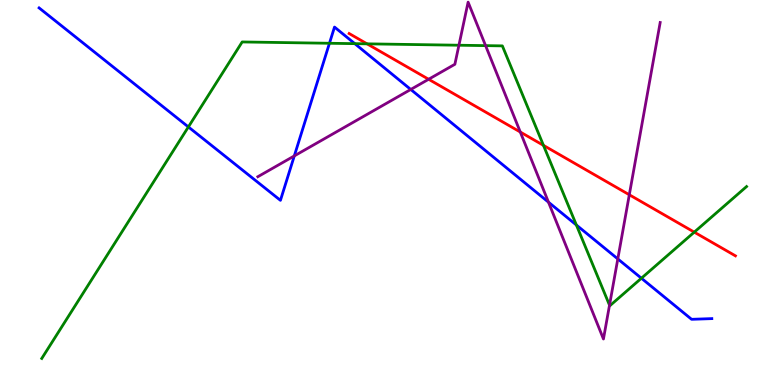[{'lines': ['blue', 'red'], 'intersections': []}, {'lines': ['green', 'red'], 'intersections': [{'x': 4.74, 'y': 8.86}, {'x': 7.01, 'y': 6.22}, {'x': 8.96, 'y': 3.97}]}, {'lines': ['purple', 'red'], 'intersections': [{'x': 5.53, 'y': 7.94}, {'x': 6.71, 'y': 6.57}, {'x': 8.12, 'y': 4.94}]}, {'lines': ['blue', 'green'], 'intersections': [{'x': 2.43, 'y': 6.7}, {'x': 4.25, 'y': 8.88}, {'x': 4.58, 'y': 8.87}, {'x': 7.44, 'y': 4.16}, {'x': 8.28, 'y': 2.77}]}, {'lines': ['blue', 'purple'], 'intersections': [{'x': 3.8, 'y': 5.95}, {'x': 5.3, 'y': 7.68}, {'x': 7.08, 'y': 4.75}, {'x': 7.97, 'y': 3.27}]}, {'lines': ['green', 'purple'], 'intersections': [{'x': 5.92, 'y': 8.83}, {'x': 6.27, 'y': 8.81}, {'x': 7.86, 'y': 2.07}]}]